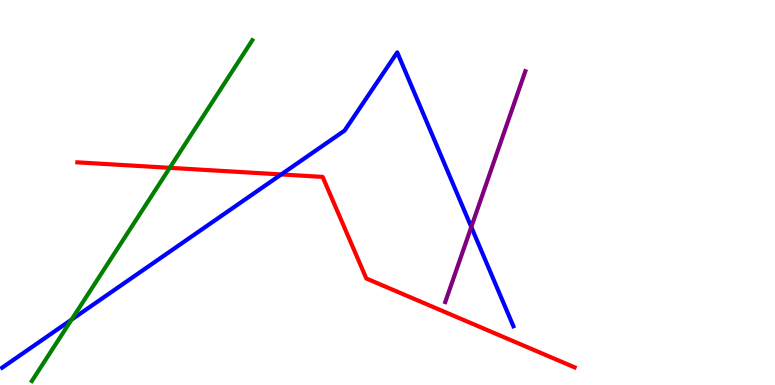[{'lines': ['blue', 'red'], 'intersections': [{'x': 3.63, 'y': 5.47}]}, {'lines': ['green', 'red'], 'intersections': [{'x': 2.19, 'y': 5.64}]}, {'lines': ['purple', 'red'], 'intersections': []}, {'lines': ['blue', 'green'], 'intersections': [{'x': 0.924, 'y': 1.7}]}, {'lines': ['blue', 'purple'], 'intersections': [{'x': 6.08, 'y': 4.1}]}, {'lines': ['green', 'purple'], 'intersections': []}]